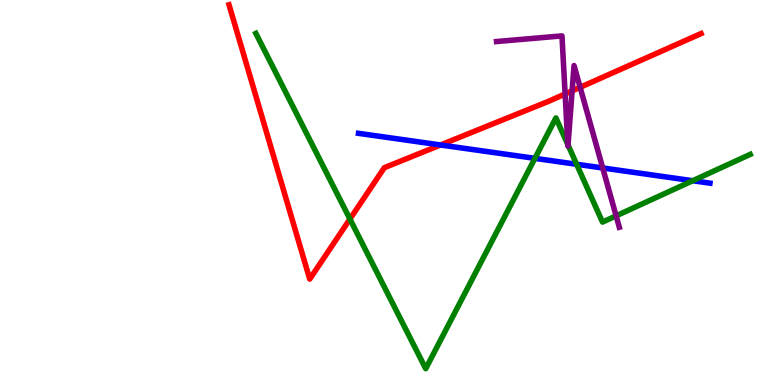[{'lines': ['blue', 'red'], 'intersections': [{'x': 5.68, 'y': 6.23}]}, {'lines': ['green', 'red'], 'intersections': [{'x': 4.52, 'y': 4.31}]}, {'lines': ['purple', 'red'], 'intersections': [{'x': 7.29, 'y': 7.56}, {'x': 7.38, 'y': 7.64}, {'x': 7.49, 'y': 7.73}]}, {'lines': ['blue', 'green'], 'intersections': [{'x': 6.9, 'y': 5.89}, {'x': 7.44, 'y': 5.73}, {'x': 8.94, 'y': 5.31}]}, {'lines': ['blue', 'purple'], 'intersections': [{'x': 7.78, 'y': 5.64}]}, {'lines': ['green', 'purple'], 'intersections': [{'x': 7.33, 'y': 6.24}, {'x': 7.33, 'y': 6.23}, {'x': 7.95, 'y': 4.39}]}]